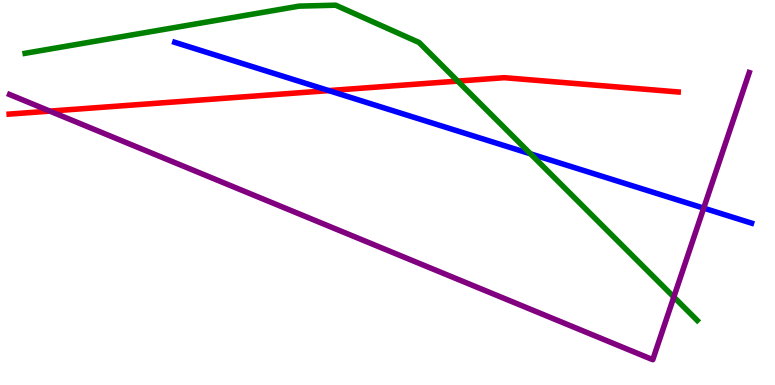[{'lines': ['blue', 'red'], 'intersections': [{'x': 4.24, 'y': 7.65}]}, {'lines': ['green', 'red'], 'intersections': [{'x': 5.91, 'y': 7.89}]}, {'lines': ['purple', 'red'], 'intersections': [{'x': 0.643, 'y': 7.11}]}, {'lines': ['blue', 'green'], 'intersections': [{'x': 6.85, 'y': 6.0}]}, {'lines': ['blue', 'purple'], 'intersections': [{'x': 9.08, 'y': 4.59}]}, {'lines': ['green', 'purple'], 'intersections': [{'x': 8.69, 'y': 2.29}]}]